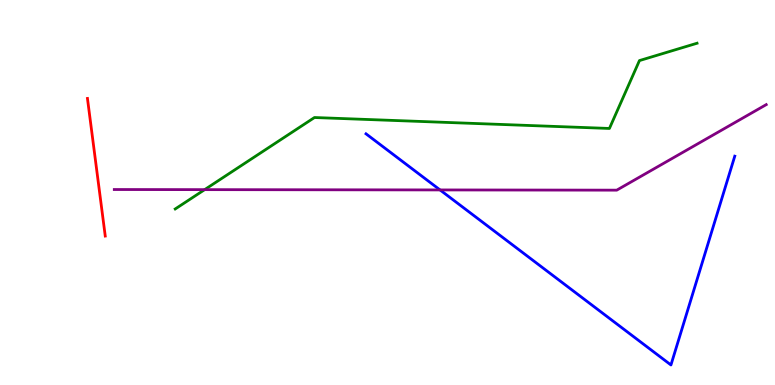[{'lines': ['blue', 'red'], 'intersections': []}, {'lines': ['green', 'red'], 'intersections': []}, {'lines': ['purple', 'red'], 'intersections': []}, {'lines': ['blue', 'green'], 'intersections': []}, {'lines': ['blue', 'purple'], 'intersections': [{'x': 5.68, 'y': 5.07}]}, {'lines': ['green', 'purple'], 'intersections': [{'x': 2.64, 'y': 5.07}]}]